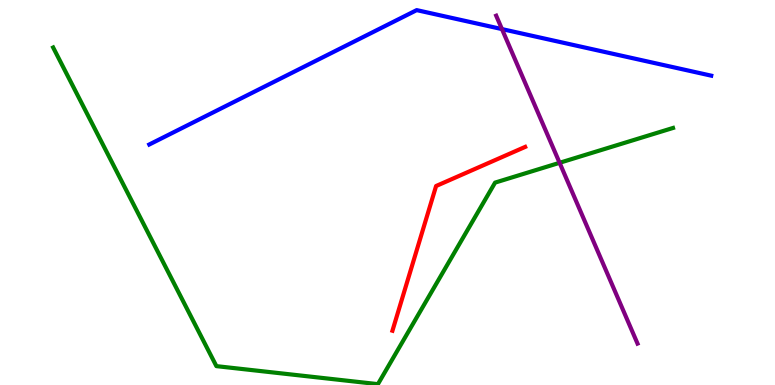[{'lines': ['blue', 'red'], 'intersections': []}, {'lines': ['green', 'red'], 'intersections': []}, {'lines': ['purple', 'red'], 'intersections': []}, {'lines': ['blue', 'green'], 'intersections': []}, {'lines': ['blue', 'purple'], 'intersections': [{'x': 6.48, 'y': 9.24}]}, {'lines': ['green', 'purple'], 'intersections': [{'x': 7.22, 'y': 5.77}]}]